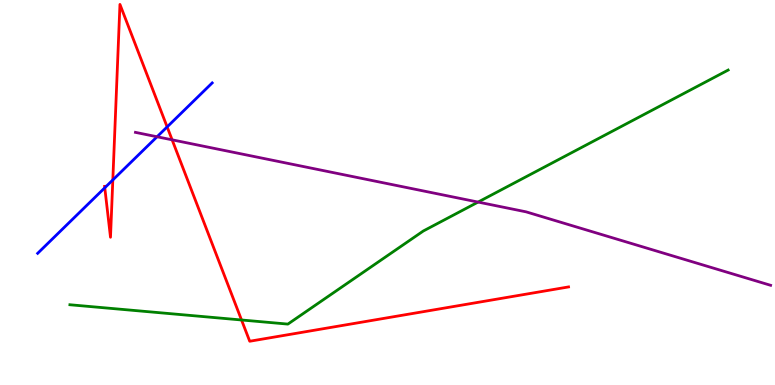[{'lines': ['blue', 'red'], 'intersections': [{'x': 1.35, 'y': 5.12}, {'x': 1.46, 'y': 5.33}, {'x': 2.16, 'y': 6.7}]}, {'lines': ['green', 'red'], 'intersections': [{'x': 3.12, 'y': 1.69}]}, {'lines': ['purple', 'red'], 'intersections': [{'x': 2.22, 'y': 6.37}]}, {'lines': ['blue', 'green'], 'intersections': []}, {'lines': ['blue', 'purple'], 'intersections': [{'x': 2.03, 'y': 6.45}]}, {'lines': ['green', 'purple'], 'intersections': [{'x': 6.17, 'y': 4.75}]}]